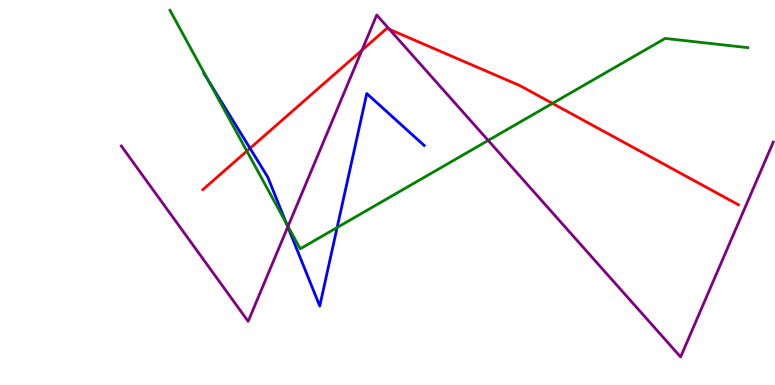[{'lines': ['blue', 'red'], 'intersections': [{'x': 3.23, 'y': 6.15}]}, {'lines': ['green', 'red'], 'intersections': [{'x': 3.19, 'y': 6.08}, {'x': 7.13, 'y': 7.31}]}, {'lines': ['purple', 'red'], 'intersections': [{'x': 4.67, 'y': 8.7}, {'x': 5.03, 'y': 9.24}]}, {'lines': ['blue', 'green'], 'intersections': [{'x': 2.69, 'y': 7.91}, {'x': 3.7, 'y': 4.18}, {'x': 4.35, 'y': 4.09}]}, {'lines': ['blue', 'purple'], 'intersections': [{'x': 3.71, 'y': 4.11}]}, {'lines': ['green', 'purple'], 'intersections': [{'x': 3.72, 'y': 4.12}, {'x': 6.3, 'y': 6.35}]}]